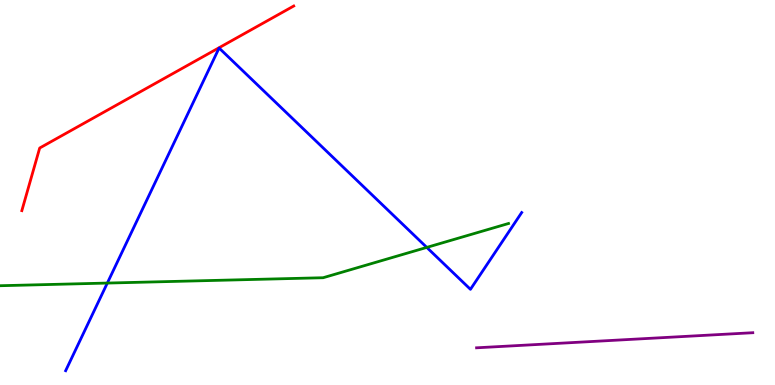[{'lines': ['blue', 'red'], 'intersections': []}, {'lines': ['green', 'red'], 'intersections': []}, {'lines': ['purple', 'red'], 'intersections': []}, {'lines': ['blue', 'green'], 'intersections': [{'x': 1.38, 'y': 2.65}, {'x': 5.51, 'y': 3.57}]}, {'lines': ['blue', 'purple'], 'intersections': []}, {'lines': ['green', 'purple'], 'intersections': []}]